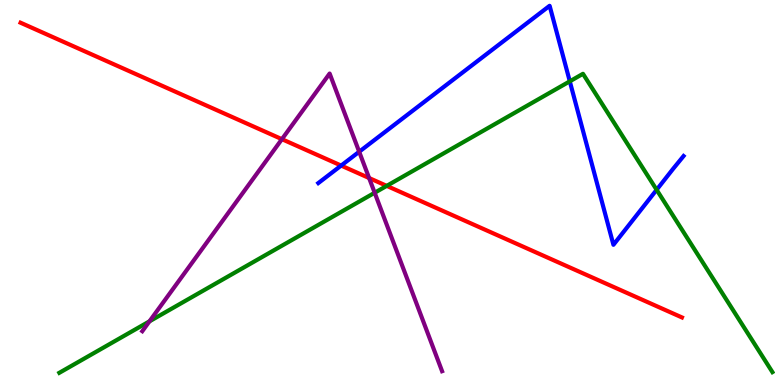[{'lines': ['blue', 'red'], 'intersections': [{'x': 4.4, 'y': 5.7}]}, {'lines': ['green', 'red'], 'intersections': [{'x': 4.99, 'y': 5.17}]}, {'lines': ['purple', 'red'], 'intersections': [{'x': 3.64, 'y': 6.39}, {'x': 4.76, 'y': 5.38}]}, {'lines': ['blue', 'green'], 'intersections': [{'x': 7.35, 'y': 7.89}, {'x': 8.47, 'y': 5.07}]}, {'lines': ['blue', 'purple'], 'intersections': [{'x': 4.63, 'y': 6.06}]}, {'lines': ['green', 'purple'], 'intersections': [{'x': 1.93, 'y': 1.65}, {'x': 4.83, 'y': 4.99}]}]